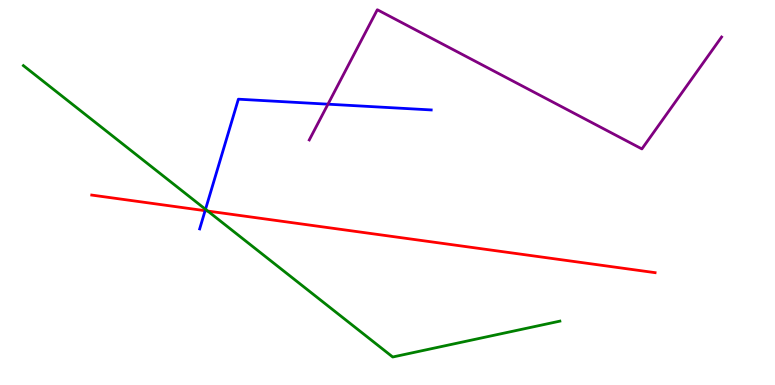[{'lines': ['blue', 'red'], 'intersections': [{'x': 2.65, 'y': 4.53}]}, {'lines': ['green', 'red'], 'intersections': [{'x': 2.68, 'y': 4.52}]}, {'lines': ['purple', 'red'], 'intersections': []}, {'lines': ['blue', 'green'], 'intersections': [{'x': 2.65, 'y': 4.56}]}, {'lines': ['blue', 'purple'], 'intersections': [{'x': 4.23, 'y': 7.29}]}, {'lines': ['green', 'purple'], 'intersections': []}]